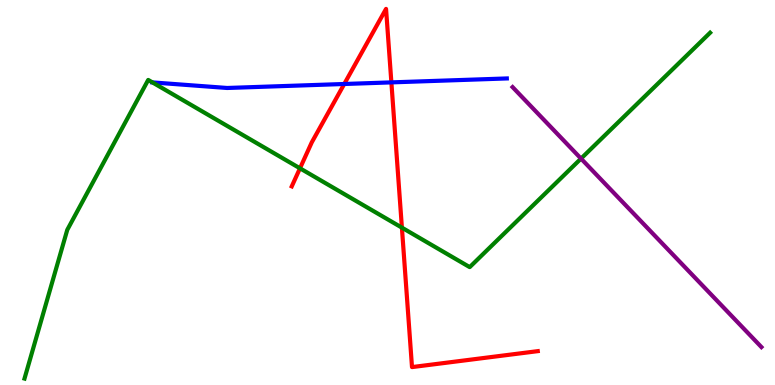[{'lines': ['blue', 'red'], 'intersections': [{'x': 4.44, 'y': 7.82}, {'x': 5.05, 'y': 7.86}]}, {'lines': ['green', 'red'], 'intersections': [{'x': 3.87, 'y': 5.63}, {'x': 5.19, 'y': 4.09}]}, {'lines': ['purple', 'red'], 'intersections': []}, {'lines': ['blue', 'green'], 'intersections': [{'x': 1.97, 'y': 7.86}]}, {'lines': ['blue', 'purple'], 'intersections': []}, {'lines': ['green', 'purple'], 'intersections': [{'x': 7.5, 'y': 5.88}]}]